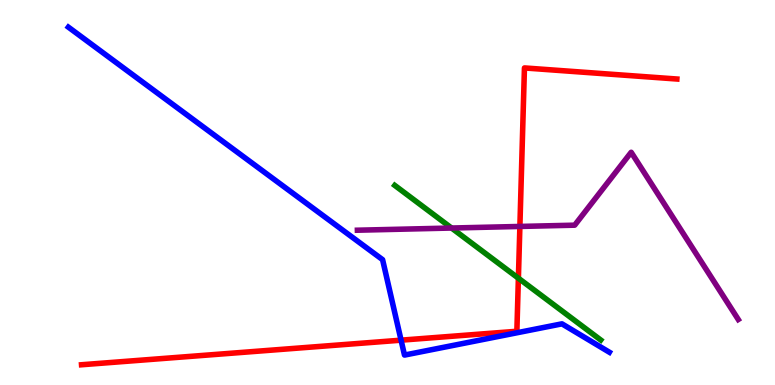[{'lines': ['blue', 'red'], 'intersections': [{'x': 5.18, 'y': 1.16}]}, {'lines': ['green', 'red'], 'intersections': [{'x': 6.69, 'y': 2.77}]}, {'lines': ['purple', 'red'], 'intersections': [{'x': 6.71, 'y': 4.12}]}, {'lines': ['blue', 'green'], 'intersections': []}, {'lines': ['blue', 'purple'], 'intersections': []}, {'lines': ['green', 'purple'], 'intersections': [{'x': 5.83, 'y': 4.08}]}]